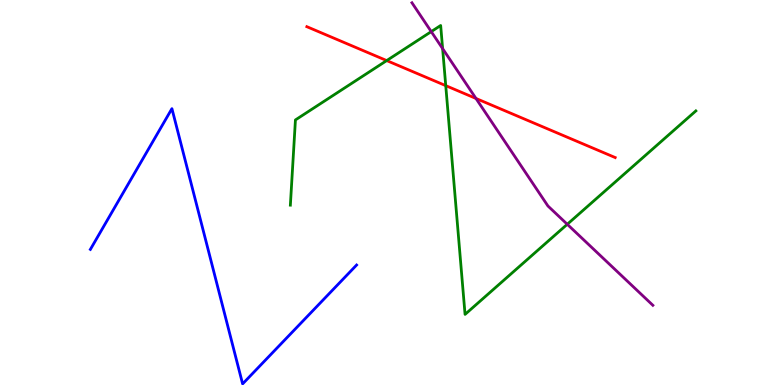[{'lines': ['blue', 'red'], 'intersections': []}, {'lines': ['green', 'red'], 'intersections': [{'x': 4.99, 'y': 8.43}, {'x': 5.75, 'y': 7.78}]}, {'lines': ['purple', 'red'], 'intersections': [{'x': 6.14, 'y': 7.44}]}, {'lines': ['blue', 'green'], 'intersections': []}, {'lines': ['blue', 'purple'], 'intersections': []}, {'lines': ['green', 'purple'], 'intersections': [{'x': 5.56, 'y': 9.18}, {'x': 5.71, 'y': 8.74}, {'x': 7.32, 'y': 4.17}]}]